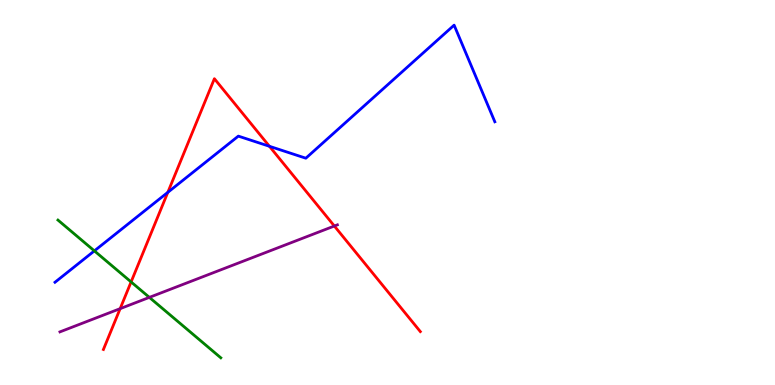[{'lines': ['blue', 'red'], 'intersections': [{'x': 2.17, 'y': 5.0}, {'x': 3.48, 'y': 6.2}]}, {'lines': ['green', 'red'], 'intersections': [{'x': 1.69, 'y': 2.68}]}, {'lines': ['purple', 'red'], 'intersections': [{'x': 1.55, 'y': 1.98}, {'x': 4.31, 'y': 4.13}]}, {'lines': ['blue', 'green'], 'intersections': [{'x': 1.22, 'y': 3.48}]}, {'lines': ['blue', 'purple'], 'intersections': []}, {'lines': ['green', 'purple'], 'intersections': [{'x': 1.93, 'y': 2.28}]}]